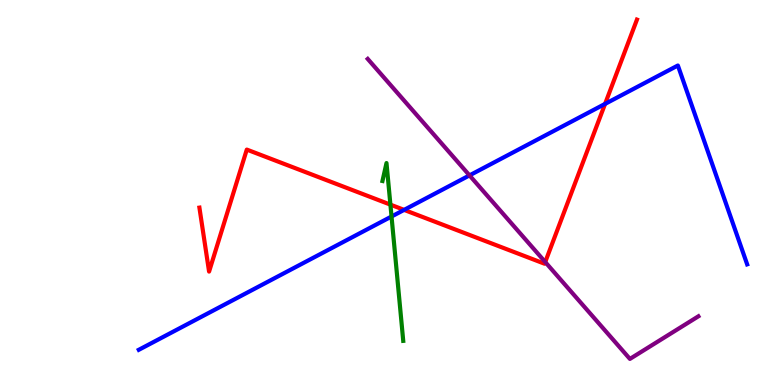[{'lines': ['blue', 'red'], 'intersections': [{'x': 5.21, 'y': 4.55}, {'x': 7.81, 'y': 7.3}]}, {'lines': ['green', 'red'], 'intersections': [{'x': 5.04, 'y': 4.68}]}, {'lines': ['purple', 'red'], 'intersections': [{'x': 7.04, 'y': 3.19}]}, {'lines': ['blue', 'green'], 'intersections': [{'x': 5.05, 'y': 4.38}]}, {'lines': ['blue', 'purple'], 'intersections': [{'x': 6.06, 'y': 5.44}]}, {'lines': ['green', 'purple'], 'intersections': []}]